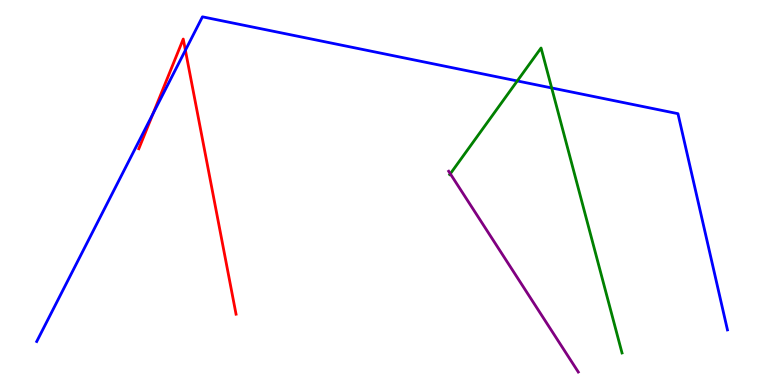[{'lines': ['blue', 'red'], 'intersections': [{'x': 1.97, 'y': 7.05}, {'x': 2.39, 'y': 8.69}]}, {'lines': ['green', 'red'], 'intersections': []}, {'lines': ['purple', 'red'], 'intersections': []}, {'lines': ['blue', 'green'], 'intersections': [{'x': 6.67, 'y': 7.9}, {'x': 7.12, 'y': 7.72}]}, {'lines': ['blue', 'purple'], 'intersections': []}, {'lines': ['green', 'purple'], 'intersections': [{'x': 5.81, 'y': 5.49}]}]